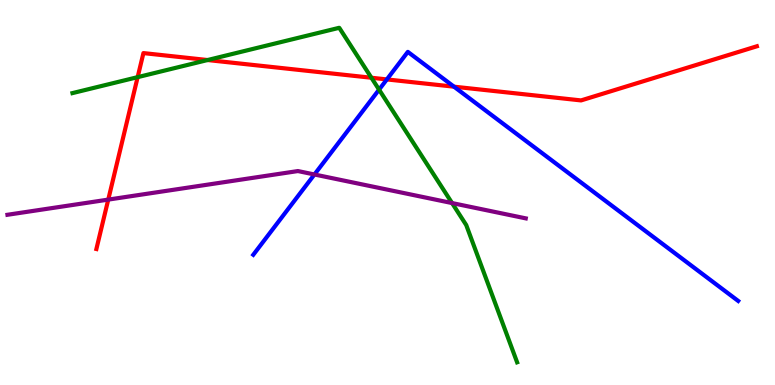[{'lines': ['blue', 'red'], 'intersections': [{'x': 4.99, 'y': 7.94}, {'x': 5.86, 'y': 7.75}]}, {'lines': ['green', 'red'], 'intersections': [{'x': 1.78, 'y': 8.0}, {'x': 2.68, 'y': 8.44}, {'x': 4.79, 'y': 7.98}]}, {'lines': ['purple', 'red'], 'intersections': [{'x': 1.4, 'y': 4.82}]}, {'lines': ['blue', 'green'], 'intersections': [{'x': 4.89, 'y': 7.67}]}, {'lines': ['blue', 'purple'], 'intersections': [{'x': 4.06, 'y': 5.47}]}, {'lines': ['green', 'purple'], 'intersections': [{'x': 5.83, 'y': 4.73}]}]